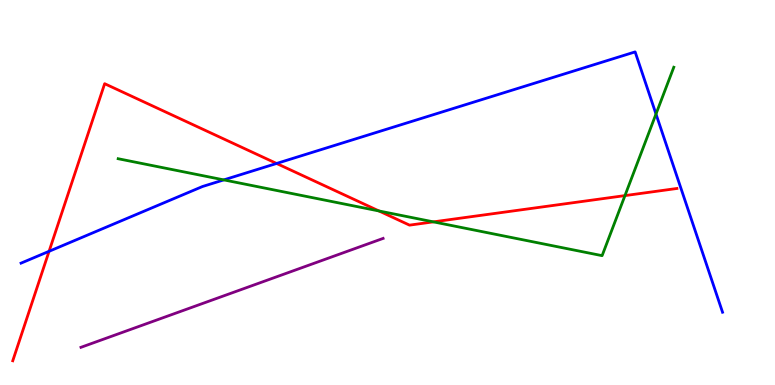[{'lines': ['blue', 'red'], 'intersections': [{'x': 0.633, 'y': 3.47}, {'x': 3.57, 'y': 5.75}]}, {'lines': ['green', 'red'], 'intersections': [{'x': 4.89, 'y': 4.52}, {'x': 5.59, 'y': 4.24}, {'x': 8.06, 'y': 4.92}]}, {'lines': ['purple', 'red'], 'intersections': []}, {'lines': ['blue', 'green'], 'intersections': [{'x': 2.89, 'y': 5.33}, {'x': 8.46, 'y': 7.04}]}, {'lines': ['blue', 'purple'], 'intersections': []}, {'lines': ['green', 'purple'], 'intersections': []}]